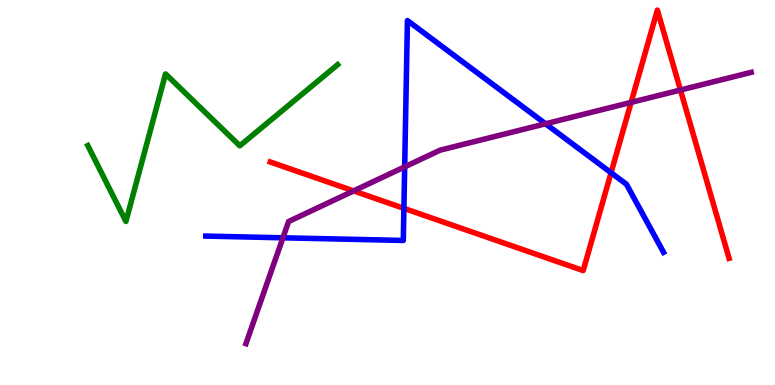[{'lines': ['blue', 'red'], 'intersections': [{'x': 5.21, 'y': 4.59}, {'x': 7.88, 'y': 5.51}]}, {'lines': ['green', 'red'], 'intersections': []}, {'lines': ['purple', 'red'], 'intersections': [{'x': 4.56, 'y': 5.04}, {'x': 8.14, 'y': 7.34}, {'x': 8.78, 'y': 7.66}]}, {'lines': ['blue', 'green'], 'intersections': []}, {'lines': ['blue', 'purple'], 'intersections': [{'x': 3.65, 'y': 3.82}, {'x': 5.22, 'y': 5.67}, {'x': 7.04, 'y': 6.78}]}, {'lines': ['green', 'purple'], 'intersections': []}]